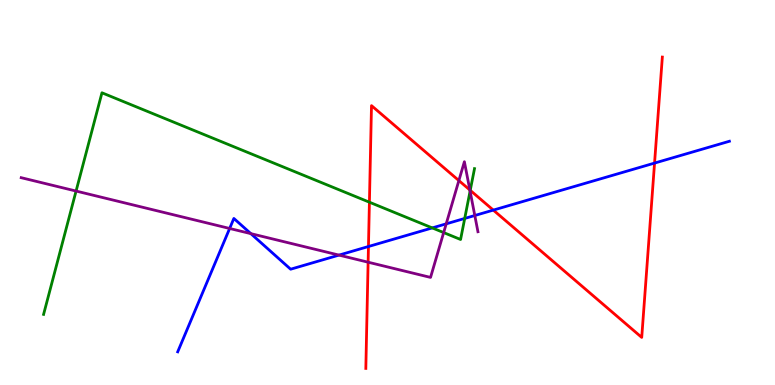[{'lines': ['blue', 'red'], 'intersections': [{'x': 4.75, 'y': 3.6}, {'x': 6.37, 'y': 4.54}, {'x': 8.45, 'y': 5.76}]}, {'lines': ['green', 'red'], 'intersections': [{'x': 4.77, 'y': 4.75}, {'x': 6.07, 'y': 5.06}]}, {'lines': ['purple', 'red'], 'intersections': [{'x': 4.75, 'y': 3.19}, {'x': 5.92, 'y': 5.31}, {'x': 6.06, 'y': 5.06}]}, {'lines': ['blue', 'green'], 'intersections': [{'x': 5.58, 'y': 4.08}, {'x': 6.0, 'y': 4.33}]}, {'lines': ['blue', 'purple'], 'intersections': [{'x': 2.96, 'y': 4.07}, {'x': 3.24, 'y': 3.93}, {'x': 4.37, 'y': 3.37}, {'x': 5.76, 'y': 4.19}, {'x': 6.13, 'y': 4.4}]}, {'lines': ['green', 'purple'], 'intersections': [{'x': 0.982, 'y': 5.04}, {'x': 5.72, 'y': 3.96}, {'x': 6.07, 'y': 5.04}]}]